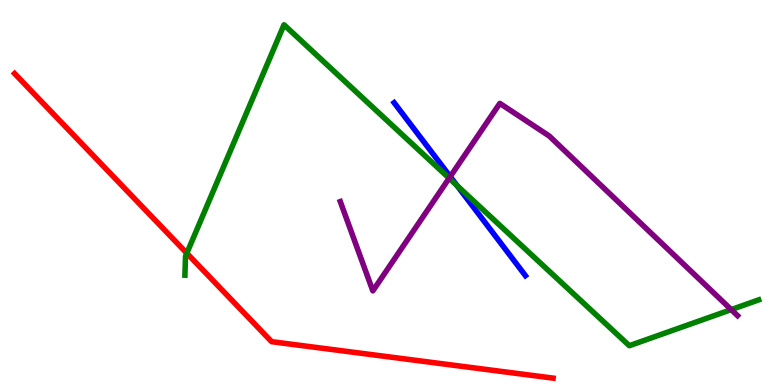[{'lines': ['blue', 'red'], 'intersections': []}, {'lines': ['green', 'red'], 'intersections': [{'x': 2.41, 'y': 3.42}]}, {'lines': ['purple', 'red'], 'intersections': []}, {'lines': ['blue', 'green'], 'intersections': [{'x': 5.9, 'y': 5.18}]}, {'lines': ['blue', 'purple'], 'intersections': [{'x': 5.81, 'y': 5.41}]}, {'lines': ['green', 'purple'], 'intersections': [{'x': 5.8, 'y': 5.37}, {'x': 9.44, 'y': 1.96}]}]